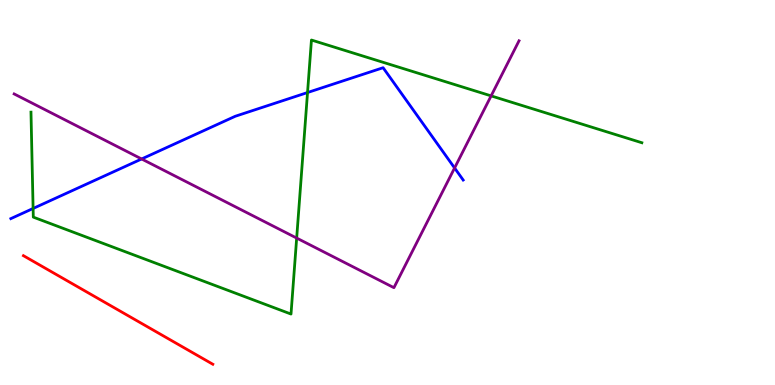[{'lines': ['blue', 'red'], 'intersections': []}, {'lines': ['green', 'red'], 'intersections': []}, {'lines': ['purple', 'red'], 'intersections': []}, {'lines': ['blue', 'green'], 'intersections': [{'x': 0.427, 'y': 4.59}, {'x': 3.97, 'y': 7.6}]}, {'lines': ['blue', 'purple'], 'intersections': [{'x': 1.83, 'y': 5.87}, {'x': 5.87, 'y': 5.64}]}, {'lines': ['green', 'purple'], 'intersections': [{'x': 3.83, 'y': 3.82}, {'x': 6.34, 'y': 7.51}]}]